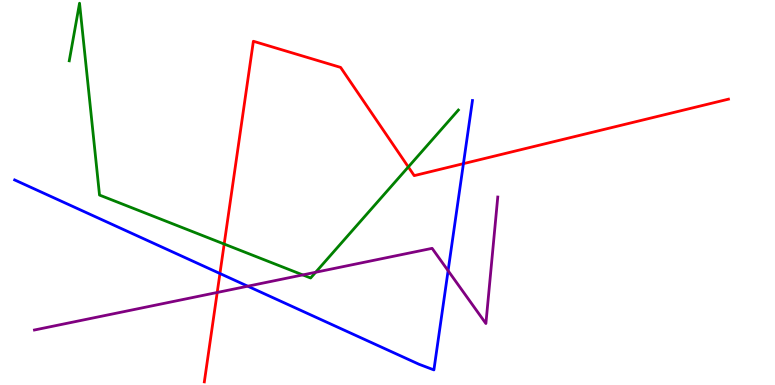[{'lines': ['blue', 'red'], 'intersections': [{'x': 2.84, 'y': 2.9}, {'x': 5.98, 'y': 5.75}]}, {'lines': ['green', 'red'], 'intersections': [{'x': 2.89, 'y': 3.66}, {'x': 5.27, 'y': 5.66}]}, {'lines': ['purple', 'red'], 'intersections': [{'x': 2.8, 'y': 2.4}]}, {'lines': ['blue', 'green'], 'intersections': []}, {'lines': ['blue', 'purple'], 'intersections': [{'x': 3.2, 'y': 2.57}, {'x': 5.78, 'y': 2.97}]}, {'lines': ['green', 'purple'], 'intersections': [{'x': 3.91, 'y': 2.86}, {'x': 4.07, 'y': 2.93}]}]